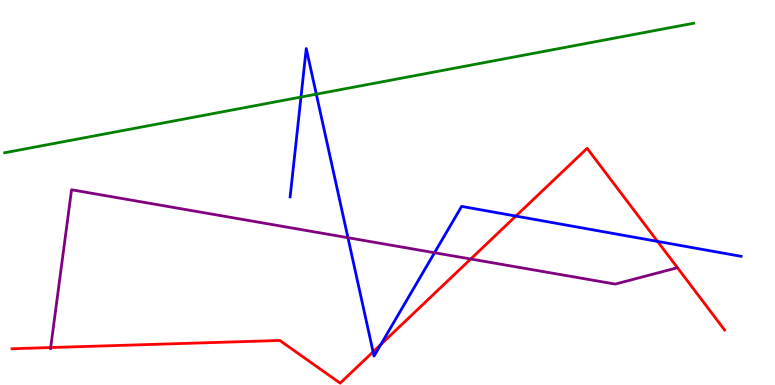[{'lines': ['blue', 'red'], 'intersections': [{'x': 4.81, 'y': 0.861}, {'x': 4.91, 'y': 1.05}, {'x': 6.66, 'y': 4.39}, {'x': 8.48, 'y': 3.73}]}, {'lines': ['green', 'red'], 'intersections': []}, {'lines': ['purple', 'red'], 'intersections': [{'x': 0.654, 'y': 0.973}, {'x': 6.07, 'y': 3.27}]}, {'lines': ['blue', 'green'], 'intersections': [{'x': 3.88, 'y': 7.48}, {'x': 4.08, 'y': 7.55}]}, {'lines': ['blue', 'purple'], 'intersections': [{'x': 4.49, 'y': 3.83}, {'x': 5.61, 'y': 3.44}]}, {'lines': ['green', 'purple'], 'intersections': []}]